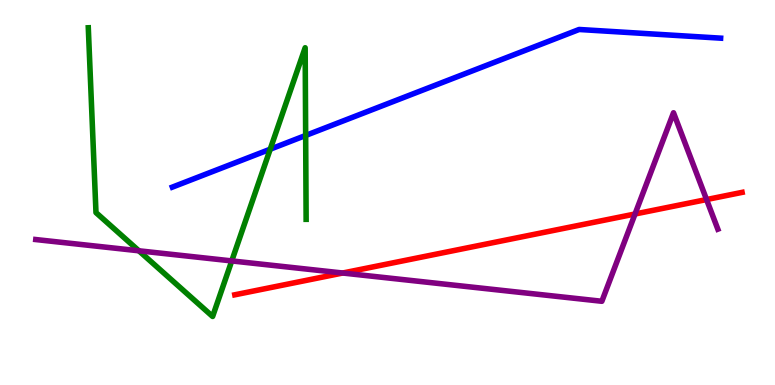[{'lines': ['blue', 'red'], 'intersections': []}, {'lines': ['green', 'red'], 'intersections': []}, {'lines': ['purple', 'red'], 'intersections': [{'x': 4.42, 'y': 2.91}, {'x': 8.19, 'y': 4.44}, {'x': 9.12, 'y': 4.82}]}, {'lines': ['blue', 'green'], 'intersections': [{'x': 3.49, 'y': 6.12}, {'x': 3.94, 'y': 6.48}]}, {'lines': ['blue', 'purple'], 'intersections': []}, {'lines': ['green', 'purple'], 'intersections': [{'x': 1.79, 'y': 3.49}, {'x': 2.99, 'y': 3.22}]}]